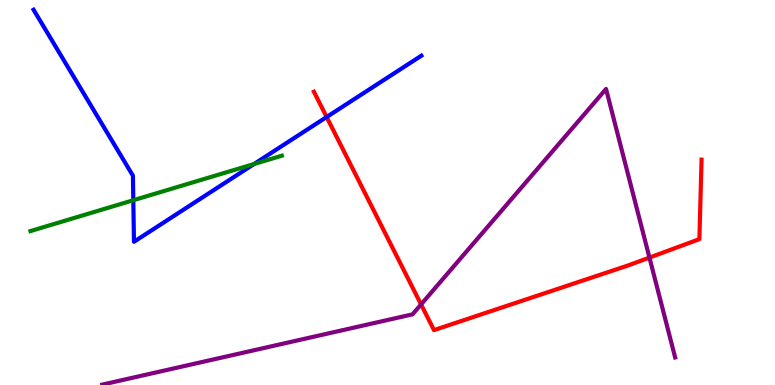[{'lines': ['blue', 'red'], 'intersections': [{'x': 4.21, 'y': 6.96}]}, {'lines': ['green', 'red'], 'intersections': []}, {'lines': ['purple', 'red'], 'intersections': [{'x': 5.43, 'y': 2.09}, {'x': 8.38, 'y': 3.31}]}, {'lines': ['blue', 'green'], 'intersections': [{'x': 1.72, 'y': 4.8}, {'x': 3.28, 'y': 5.74}]}, {'lines': ['blue', 'purple'], 'intersections': []}, {'lines': ['green', 'purple'], 'intersections': []}]